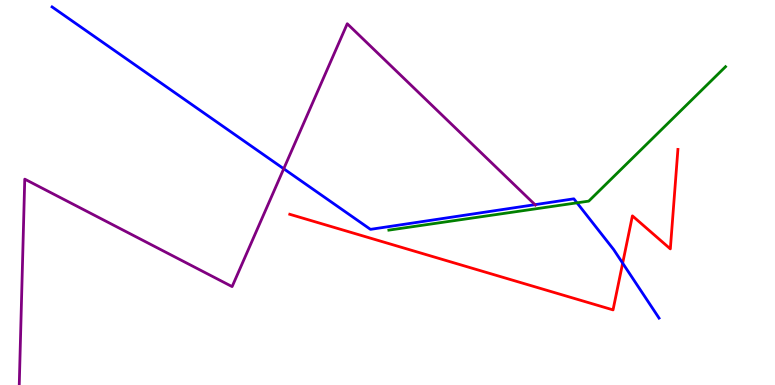[{'lines': ['blue', 'red'], 'intersections': [{'x': 8.03, 'y': 3.16}]}, {'lines': ['green', 'red'], 'intersections': []}, {'lines': ['purple', 'red'], 'intersections': []}, {'lines': ['blue', 'green'], 'intersections': [{'x': 7.45, 'y': 4.73}]}, {'lines': ['blue', 'purple'], 'intersections': [{'x': 3.66, 'y': 5.62}, {'x': 6.9, 'y': 4.68}]}, {'lines': ['green', 'purple'], 'intersections': []}]